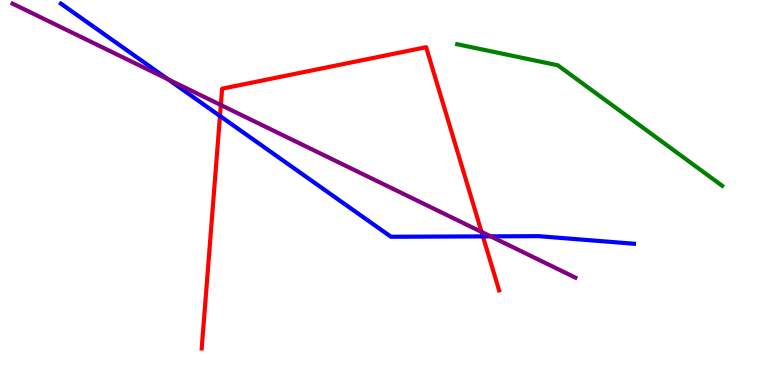[{'lines': ['blue', 'red'], 'intersections': [{'x': 2.84, 'y': 6.99}, {'x': 6.23, 'y': 3.86}]}, {'lines': ['green', 'red'], 'intersections': []}, {'lines': ['purple', 'red'], 'intersections': [{'x': 2.85, 'y': 7.27}, {'x': 6.21, 'y': 3.98}]}, {'lines': ['blue', 'green'], 'intersections': []}, {'lines': ['blue', 'purple'], 'intersections': [{'x': 2.17, 'y': 7.94}, {'x': 6.33, 'y': 3.86}]}, {'lines': ['green', 'purple'], 'intersections': []}]